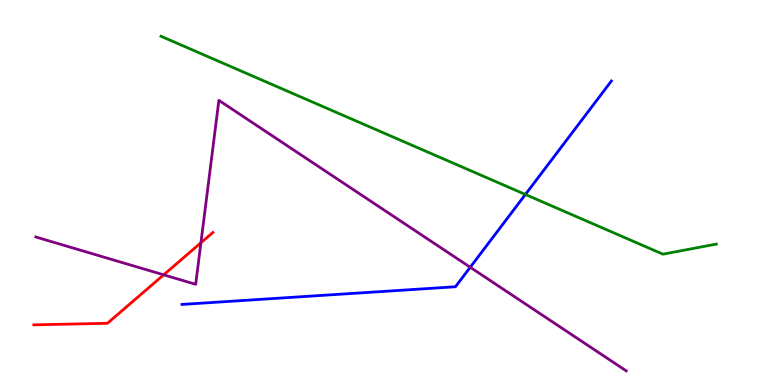[{'lines': ['blue', 'red'], 'intersections': []}, {'lines': ['green', 'red'], 'intersections': []}, {'lines': ['purple', 'red'], 'intersections': [{'x': 2.11, 'y': 2.86}, {'x': 2.59, 'y': 3.69}]}, {'lines': ['blue', 'green'], 'intersections': [{'x': 6.78, 'y': 4.95}]}, {'lines': ['blue', 'purple'], 'intersections': [{'x': 6.07, 'y': 3.06}]}, {'lines': ['green', 'purple'], 'intersections': []}]